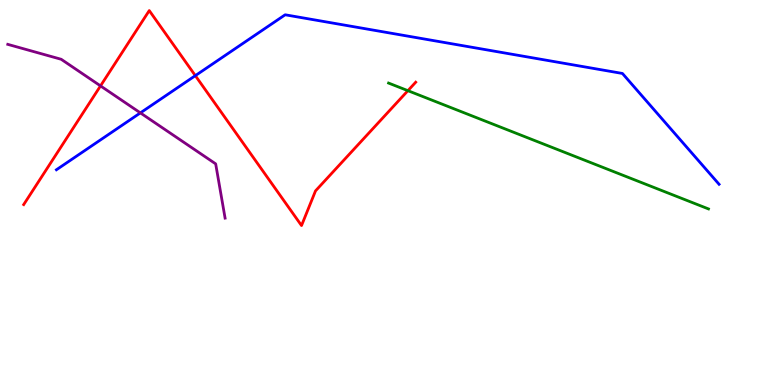[{'lines': ['blue', 'red'], 'intersections': [{'x': 2.52, 'y': 8.04}]}, {'lines': ['green', 'red'], 'intersections': [{'x': 5.26, 'y': 7.64}]}, {'lines': ['purple', 'red'], 'intersections': [{'x': 1.3, 'y': 7.77}]}, {'lines': ['blue', 'green'], 'intersections': []}, {'lines': ['blue', 'purple'], 'intersections': [{'x': 1.81, 'y': 7.07}]}, {'lines': ['green', 'purple'], 'intersections': []}]